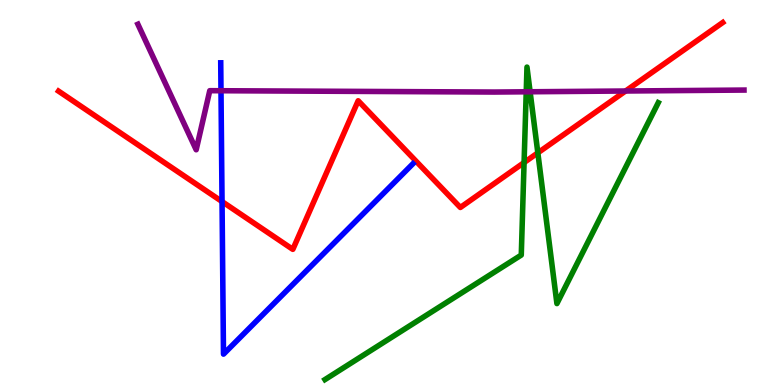[{'lines': ['blue', 'red'], 'intersections': [{'x': 2.87, 'y': 4.76}]}, {'lines': ['green', 'red'], 'intersections': [{'x': 6.76, 'y': 5.78}, {'x': 6.94, 'y': 6.03}]}, {'lines': ['purple', 'red'], 'intersections': [{'x': 8.07, 'y': 7.64}]}, {'lines': ['blue', 'green'], 'intersections': []}, {'lines': ['blue', 'purple'], 'intersections': [{'x': 2.85, 'y': 7.64}]}, {'lines': ['green', 'purple'], 'intersections': [{'x': 6.79, 'y': 7.62}, {'x': 6.84, 'y': 7.62}]}]